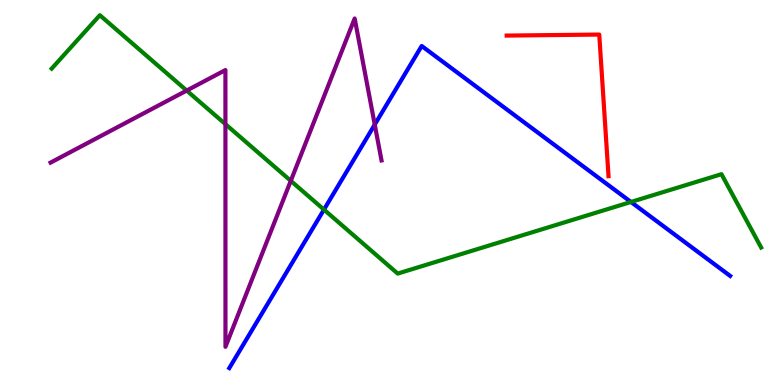[{'lines': ['blue', 'red'], 'intersections': []}, {'lines': ['green', 'red'], 'intersections': []}, {'lines': ['purple', 'red'], 'intersections': []}, {'lines': ['blue', 'green'], 'intersections': [{'x': 4.18, 'y': 4.56}, {'x': 8.14, 'y': 4.75}]}, {'lines': ['blue', 'purple'], 'intersections': [{'x': 4.84, 'y': 6.76}]}, {'lines': ['green', 'purple'], 'intersections': [{'x': 2.41, 'y': 7.65}, {'x': 2.91, 'y': 6.78}, {'x': 3.75, 'y': 5.3}]}]